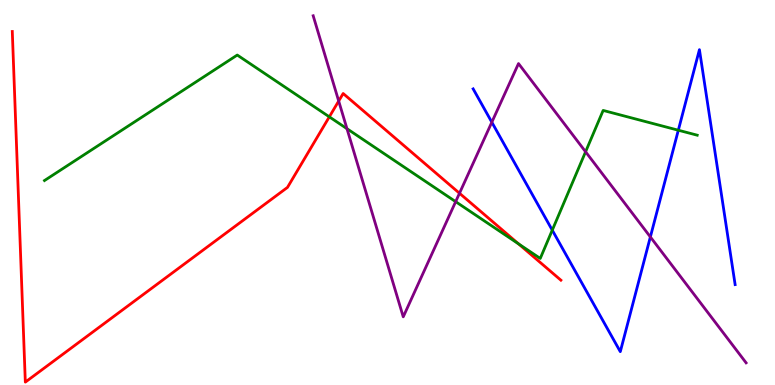[{'lines': ['blue', 'red'], 'intersections': []}, {'lines': ['green', 'red'], 'intersections': [{'x': 4.25, 'y': 6.97}, {'x': 6.69, 'y': 3.67}]}, {'lines': ['purple', 'red'], 'intersections': [{'x': 4.37, 'y': 7.38}, {'x': 5.93, 'y': 4.98}]}, {'lines': ['blue', 'green'], 'intersections': [{'x': 7.13, 'y': 4.02}, {'x': 8.75, 'y': 6.62}]}, {'lines': ['blue', 'purple'], 'intersections': [{'x': 6.35, 'y': 6.83}, {'x': 8.39, 'y': 3.85}]}, {'lines': ['green', 'purple'], 'intersections': [{'x': 4.48, 'y': 6.66}, {'x': 5.88, 'y': 4.76}, {'x': 7.56, 'y': 6.06}]}]